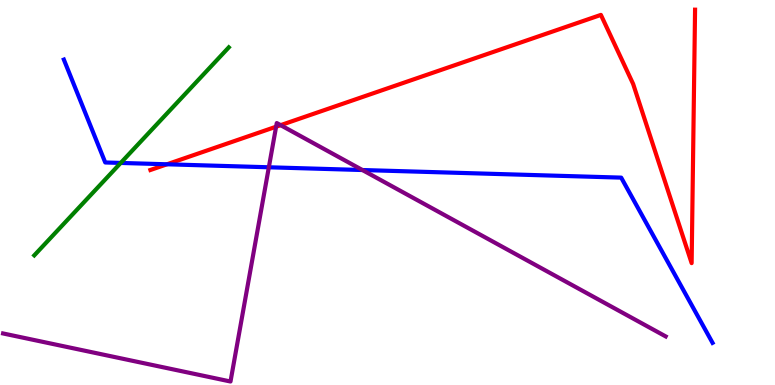[{'lines': ['blue', 'red'], 'intersections': [{'x': 2.15, 'y': 5.73}]}, {'lines': ['green', 'red'], 'intersections': []}, {'lines': ['purple', 'red'], 'intersections': [{'x': 3.56, 'y': 6.71}, {'x': 3.62, 'y': 6.75}]}, {'lines': ['blue', 'green'], 'intersections': [{'x': 1.56, 'y': 5.77}]}, {'lines': ['blue', 'purple'], 'intersections': [{'x': 3.47, 'y': 5.66}, {'x': 4.68, 'y': 5.58}]}, {'lines': ['green', 'purple'], 'intersections': []}]